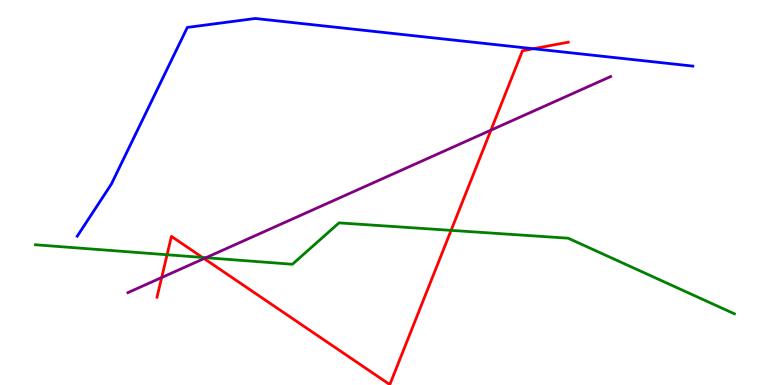[{'lines': ['blue', 'red'], 'intersections': [{'x': 6.88, 'y': 8.73}]}, {'lines': ['green', 'red'], 'intersections': [{'x': 2.16, 'y': 3.38}, {'x': 2.61, 'y': 3.31}, {'x': 5.82, 'y': 4.02}]}, {'lines': ['purple', 'red'], 'intersections': [{'x': 2.09, 'y': 2.79}, {'x': 2.63, 'y': 3.28}, {'x': 6.33, 'y': 6.62}]}, {'lines': ['blue', 'green'], 'intersections': []}, {'lines': ['blue', 'purple'], 'intersections': []}, {'lines': ['green', 'purple'], 'intersections': [{'x': 2.66, 'y': 3.31}]}]